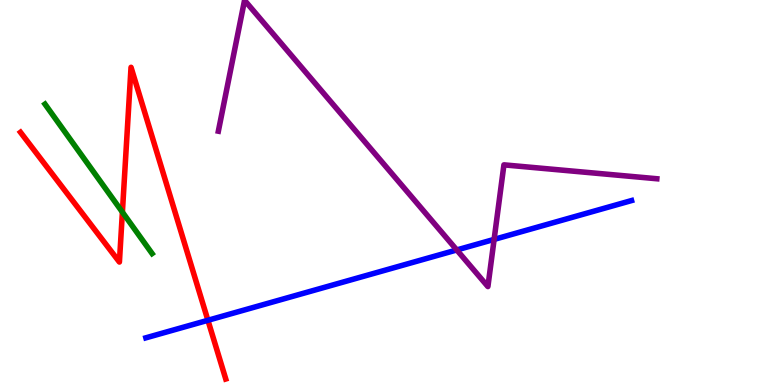[{'lines': ['blue', 'red'], 'intersections': [{'x': 2.68, 'y': 1.68}]}, {'lines': ['green', 'red'], 'intersections': [{'x': 1.58, 'y': 4.49}]}, {'lines': ['purple', 'red'], 'intersections': []}, {'lines': ['blue', 'green'], 'intersections': []}, {'lines': ['blue', 'purple'], 'intersections': [{'x': 5.89, 'y': 3.51}, {'x': 6.38, 'y': 3.78}]}, {'lines': ['green', 'purple'], 'intersections': []}]